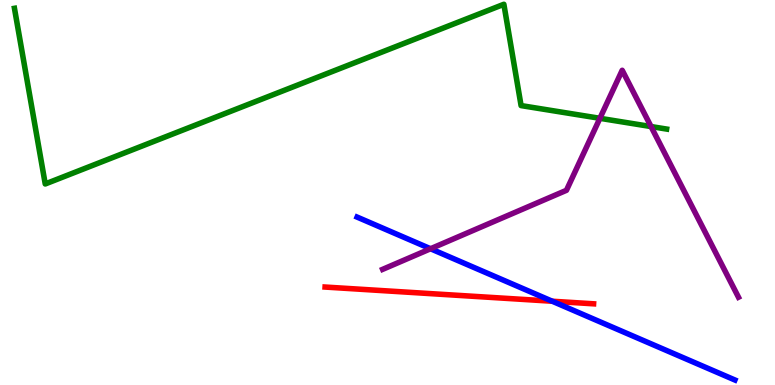[{'lines': ['blue', 'red'], 'intersections': [{'x': 7.13, 'y': 2.18}]}, {'lines': ['green', 'red'], 'intersections': []}, {'lines': ['purple', 'red'], 'intersections': []}, {'lines': ['blue', 'green'], 'intersections': []}, {'lines': ['blue', 'purple'], 'intersections': [{'x': 5.56, 'y': 3.54}]}, {'lines': ['green', 'purple'], 'intersections': [{'x': 7.74, 'y': 6.93}, {'x': 8.4, 'y': 6.71}]}]